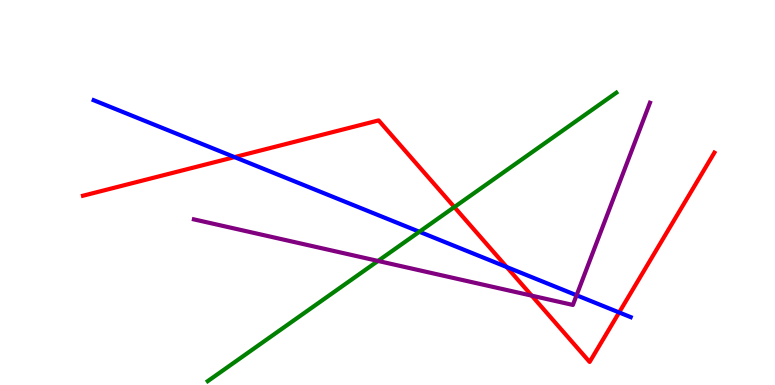[{'lines': ['blue', 'red'], 'intersections': [{'x': 3.03, 'y': 5.92}, {'x': 6.54, 'y': 3.06}, {'x': 7.99, 'y': 1.88}]}, {'lines': ['green', 'red'], 'intersections': [{'x': 5.86, 'y': 4.62}]}, {'lines': ['purple', 'red'], 'intersections': [{'x': 6.86, 'y': 2.32}]}, {'lines': ['blue', 'green'], 'intersections': [{'x': 5.41, 'y': 3.98}]}, {'lines': ['blue', 'purple'], 'intersections': [{'x': 7.44, 'y': 2.33}]}, {'lines': ['green', 'purple'], 'intersections': [{'x': 4.88, 'y': 3.22}]}]